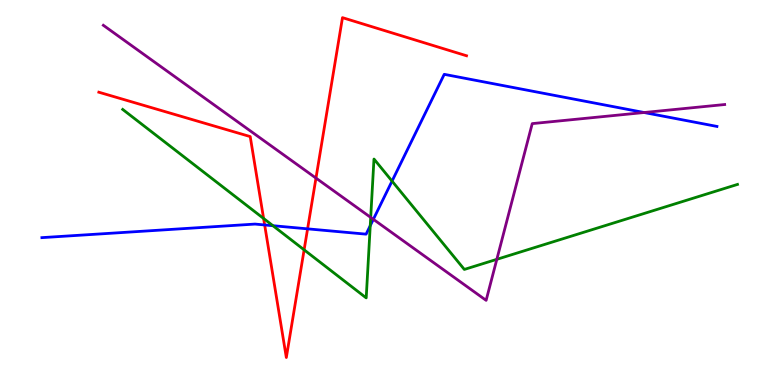[{'lines': ['blue', 'red'], 'intersections': [{'x': 3.41, 'y': 4.16}, {'x': 3.97, 'y': 4.06}]}, {'lines': ['green', 'red'], 'intersections': [{'x': 3.4, 'y': 4.33}, {'x': 3.92, 'y': 3.51}]}, {'lines': ['purple', 'red'], 'intersections': [{'x': 4.08, 'y': 5.37}]}, {'lines': ['blue', 'green'], 'intersections': [{'x': 3.52, 'y': 4.14}, {'x': 4.78, 'y': 4.14}, {'x': 5.06, 'y': 5.3}]}, {'lines': ['blue', 'purple'], 'intersections': [{'x': 4.82, 'y': 4.3}, {'x': 8.31, 'y': 7.08}]}, {'lines': ['green', 'purple'], 'intersections': [{'x': 4.78, 'y': 4.35}, {'x': 6.41, 'y': 3.26}]}]